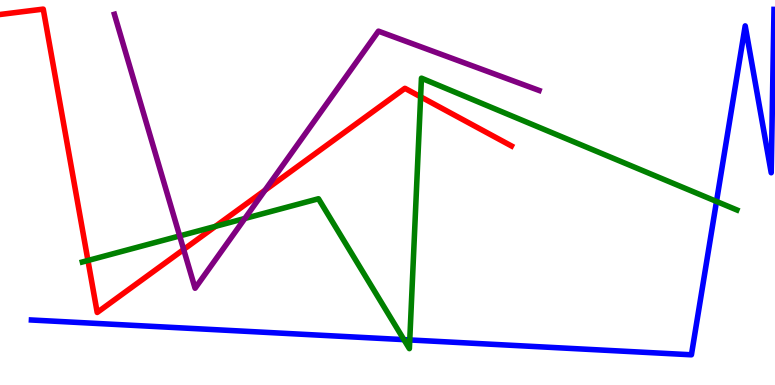[{'lines': ['blue', 'red'], 'intersections': []}, {'lines': ['green', 'red'], 'intersections': [{'x': 1.13, 'y': 3.23}, {'x': 2.78, 'y': 4.12}, {'x': 5.43, 'y': 7.49}]}, {'lines': ['purple', 'red'], 'intersections': [{'x': 2.37, 'y': 3.52}, {'x': 3.42, 'y': 5.06}]}, {'lines': ['blue', 'green'], 'intersections': [{'x': 5.21, 'y': 1.18}, {'x': 5.29, 'y': 1.17}, {'x': 9.25, 'y': 4.77}]}, {'lines': ['blue', 'purple'], 'intersections': []}, {'lines': ['green', 'purple'], 'intersections': [{'x': 2.32, 'y': 3.87}, {'x': 3.16, 'y': 4.33}]}]